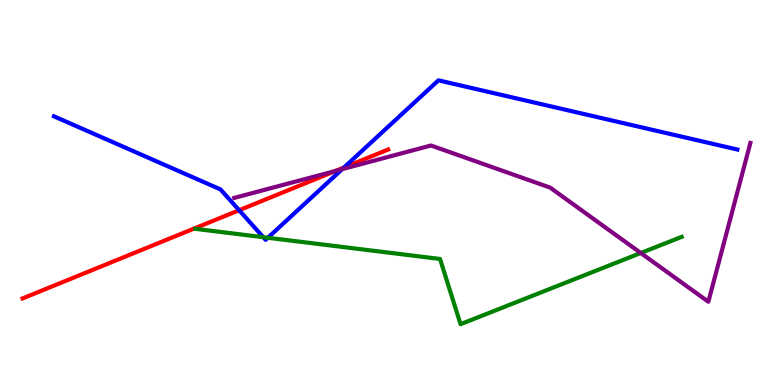[{'lines': ['blue', 'red'], 'intersections': [{'x': 3.09, 'y': 4.54}, {'x': 4.44, 'y': 5.65}]}, {'lines': ['green', 'red'], 'intersections': []}, {'lines': ['purple', 'red'], 'intersections': [{'x': 4.33, 'y': 5.56}]}, {'lines': ['blue', 'green'], 'intersections': [{'x': 3.4, 'y': 3.84}, {'x': 3.46, 'y': 3.82}]}, {'lines': ['blue', 'purple'], 'intersections': [{'x': 4.42, 'y': 5.61}]}, {'lines': ['green', 'purple'], 'intersections': [{'x': 8.27, 'y': 3.43}]}]